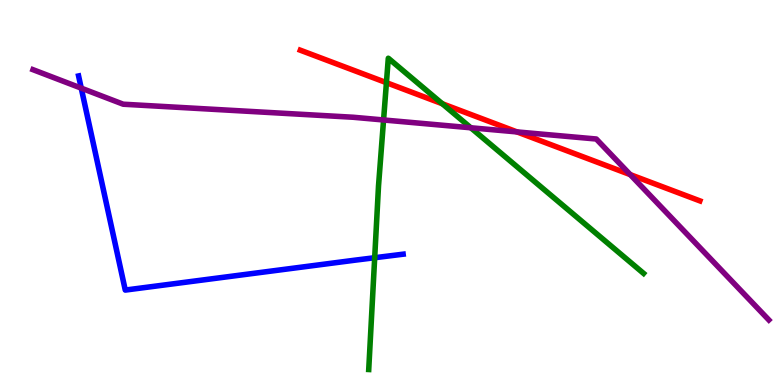[{'lines': ['blue', 'red'], 'intersections': []}, {'lines': ['green', 'red'], 'intersections': [{'x': 4.99, 'y': 7.85}, {'x': 5.71, 'y': 7.31}]}, {'lines': ['purple', 'red'], 'intersections': [{'x': 6.67, 'y': 6.57}, {'x': 8.13, 'y': 5.46}]}, {'lines': ['blue', 'green'], 'intersections': [{'x': 4.83, 'y': 3.31}]}, {'lines': ['blue', 'purple'], 'intersections': [{'x': 1.05, 'y': 7.71}]}, {'lines': ['green', 'purple'], 'intersections': [{'x': 4.95, 'y': 6.88}, {'x': 6.08, 'y': 6.68}]}]